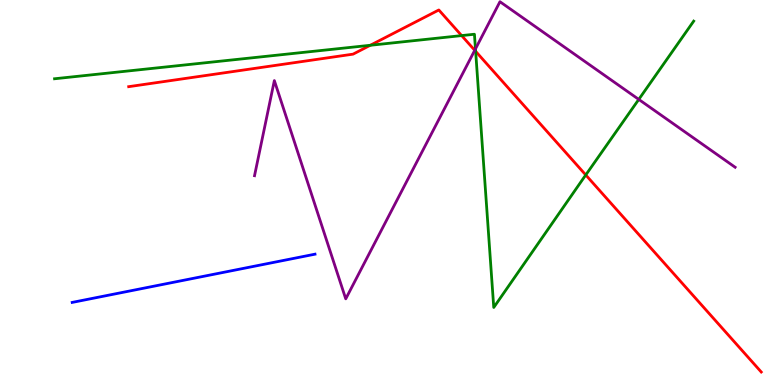[{'lines': ['blue', 'red'], 'intersections': []}, {'lines': ['green', 'red'], 'intersections': [{'x': 4.78, 'y': 8.82}, {'x': 5.96, 'y': 9.08}, {'x': 6.14, 'y': 8.67}, {'x': 7.56, 'y': 5.46}]}, {'lines': ['purple', 'red'], 'intersections': [{'x': 6.13, 'y': 8.69}]}, {'lines': ['blue', 'green'], 'intersections': []}, {'lines': ['blue', 'purple'], 'intersections': []}, {'lines': ['green', 'purple'], 'intersections': [{'x': 6.14, 'y': 8.73}, {'x': 8.24, 'y': 7.42}]}]